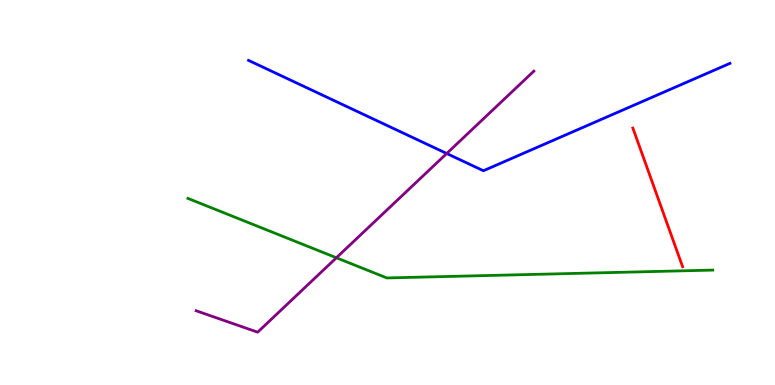[{'lines': ['blue', 'red'], 'intersections': []}, {'lines': ['green', 'red'], 'intersections': []}, {'lines': ['purple', 'red'], 'intersections': []}, {'lines': ['blue', 'green'], 'intersections': []}, {'lines': ['blue', 'purple'], 'intersections': [{'x': 5.76, 'y': 6.01}]}, {'lines': ['green', 'purple'], 'intersections': [{'x': 4.34, 'y': 3.3}]}]